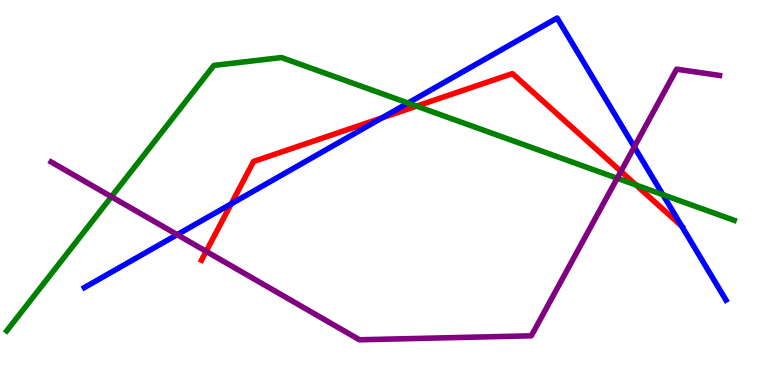[{'lines': ['blue', 'red'], 'intersections': [{'x': 2.98, 'y': 4.71}, {'x': 4.93, 'y': 6.94}, {'x': 8.8, 'y': 4.13}]}, {'lines': ['green', 'red'], 'intersections': [{'x': 5.38, 'y': 7.24}, {'x': 8.21, 'y': 5.19}]}, {'lines': ['purple', 'red'], 'intersections': [{'x': 2.66, 'y': 3.47}, {'x': 8.01, 'y': 5.55}]}, {'lines': ['blue', 'green'], 'intersections': [{'x': 5.27, 'y': 7.32}, {'x': 8.55, 'y': 4.94}]}, {'lines': ['blue', 'purple'], 'intersections': [{'x': 2.29, 'y': 3.91}, {'x': 8.18, 'y': 6.18}]}, {'lines': ['green', 'purple'], 'intersections': [{'x': 1.44, 'y': 4.89}, {'x': 7.96, 'y': 5.37}]}]